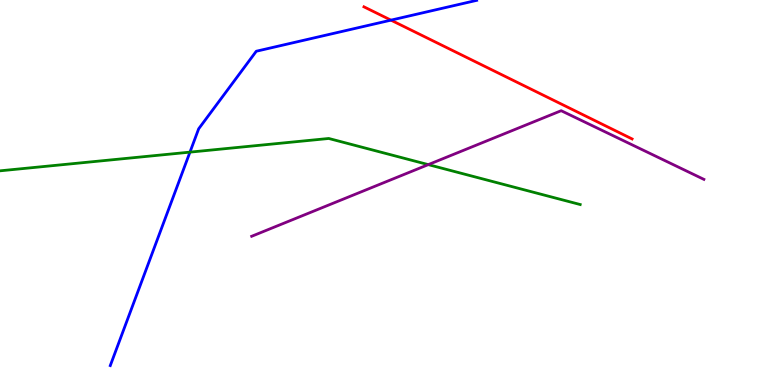[{'lines': ['blue', 'red'], 'intersections': [{'x': 5.04, 'y': 9.48}]}, {'lines': ['green', 'red'], 'intersections': []}, {'lines': ['purple', 'red'], 'intersections': []}, {'lines': ['blue', 'green'], 'intersections': [{'x': 2.45, 'y': 6.05}]}, {'lines': ['blue', 'purple'], 'intersections': []}, {'lines': ['green', 'purple'], 'intersections': [{'x': 5.53, 'y': 5.72}]}]